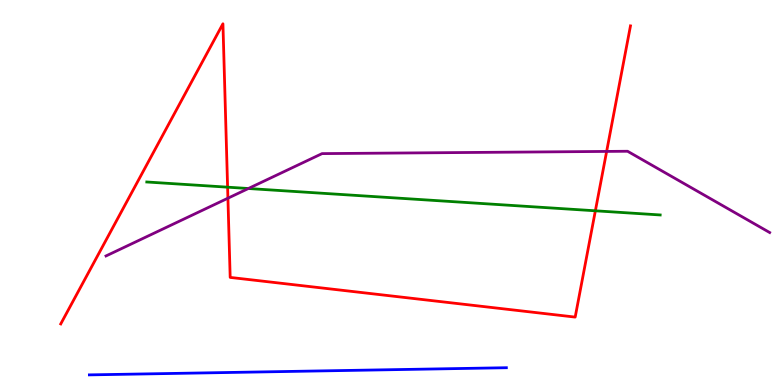[{'lines': ['blue', 'red'], 'intersections': []}, {'lines': ['green', 'red'], 'intersections': [{'x': 2.94, 'y': 5.14}, {'x': 7.68, 'y': 4.52}]}, {'lines': ['purple', 'red'], 'intersections': [{'x': 2.94, 'y': 4.85}, {'x': 7.83, 'y': 6.07}]}, {'lines': ['blue', 'green'], 'intersections': []}, {'lines': ['blue', 'purple'], 'intersections': []}, {'lines': ['green', 'purple'], 'intersections': [{'x': 3.2, 'y': 5.1}]}]